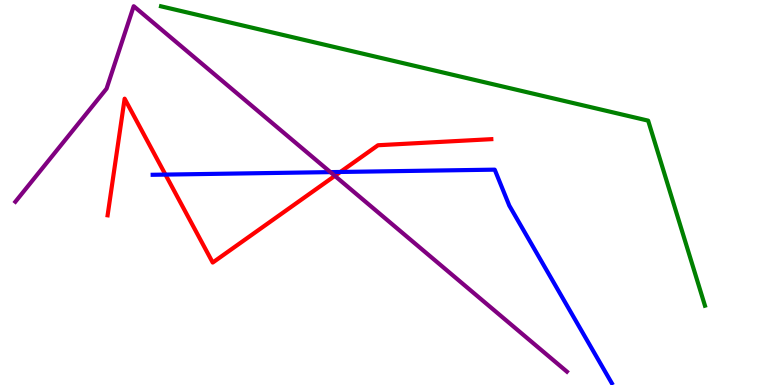[{'lines': ['blue', 'red'], 'intersections': [{'x': 2.13, 'y': 5.47}, {'x': 4.39, 'y': 5.53}]}, {'lines': ['green', 'red'], 'intersections': []}, {'lines': ['purple', 'red'], 'intersections': [{'x': 4.32, 'y': 5.43}]}, {'lines': ['blue', 'green'], 'intersections': []}, {'lines': ['blue', 'purple'], 'intersections': [{'x': 4.26, 'y': 5.53}]}, {'lines': ['green', 'purple'], 'intersections': []}]